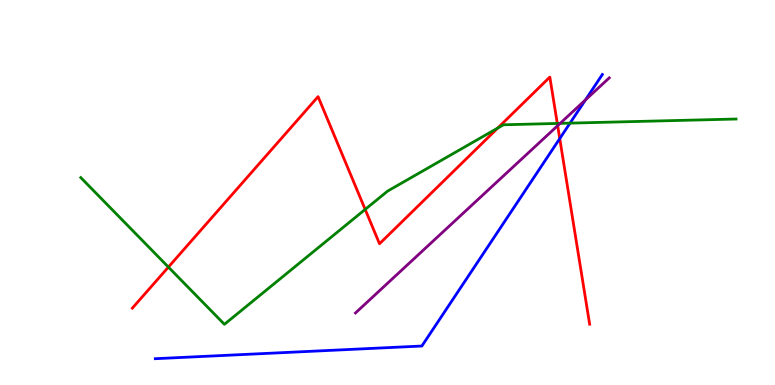[{'lines': ['blue', 'red'], 'intersections': [{'x': 7.22, 'y': 6.4}]}, {'lines': ['green', 'red'], 'intersections': [{'x': 2.17, 'y': 3.06}, {'x': 4.71, 'y': 4.56}, {'x': 6.42, 'y': 6.67}, {'x': 7.19, 'y': 6.79}]}, {'lines': ['purple', 'red'], 'intersections': [{'x': 7.2, 'y': 6.74}]}, {'lines': ['blue', 'green'], 'intersections': [{'x': 7.36, 'y': 6.8}]}, {'lines': ['blue', 'purple'], 'intersections': [{'x': 7.55, 'y': 7.4}]}, {'lines': ['green', 'purple'], 'intersections': [{'x': 7.23, 'y': 6.8}]}]